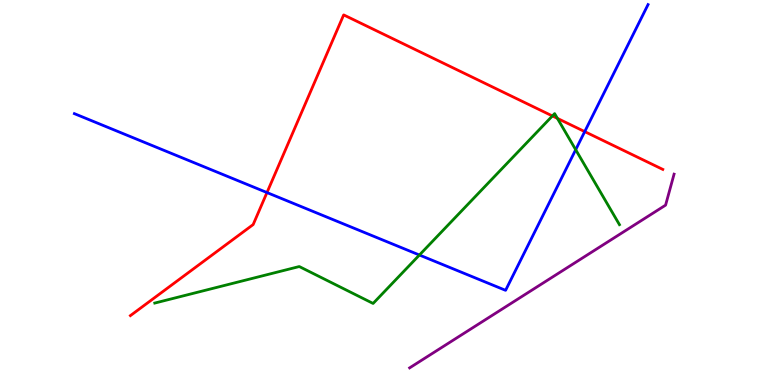[{'lines': ['blue', 'red'], 'intersections': [{'x': 3.44, 'y': 5.0}, {'x': 7.54, 'y': 6.58}]}, {'lines': ['green', 'red'], 'intersections': [{'x': 7.13, 'y': 6.99}, {'x': 7.19, 'y': 6.93}]}, {'lines': ['purple', 'red'], 'intersections': []}, {'lines': ['blue', 'green'], 'intersections': [{'x': 5.41, 'y': 3.38}, {'x': 7.43, 'y': 6.11}]}, {'lines': ['blue', 'purple'], 'intersections': []}, {'lines': ['green', 'purple'], 'intersections': []}]